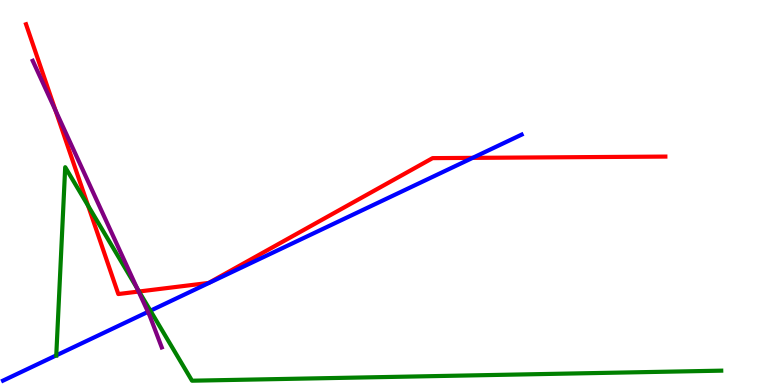[{'lines': ['blue', 'red'], 'intersections': [{'x': 6.1, 'y': 5.9}]}, {'lines': ['green', 'red'], 'intersections': [{'x': 1.14, 'y': 4.66}, {'x': 1.79, 'y': 2.43}]}, {'lines': ['purple', 'red'], 'intersections': [{'x': 0.716, 'y': 7.13}, {'x': 1.79, 'y': 2.43}]}, {'lines': ['blue', 'green'], 'intersections': [{'x': 0.726, 'y': 0.77}, {'x': 1.94, 'y': 1.93}]}, {'lines': ['blue', 'purple'], 'intersections': [{'x': 1.91, 'y': 1.9}]}, {'lines': ['green', 'purple'], 'intersections': [{'x': 1.77, 'y': 2.51}]}]